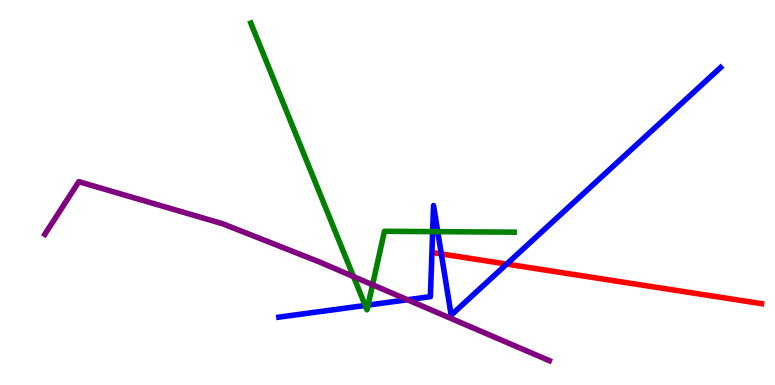[{'lines': ['blue', 'red'], 'intersections': [{'x': 5.69, 'y': 3.4}, {'x': 6.54, 'y': 3.14}]}, {'lines': ['green', 'red'], 'intersections': []}, {'lines': ['purple', 'red'], 'intersections': []}, {'lines': ['blue', 'green'], 'intersections': [{'x': 4.71, 'y': 2.07}, {'x': 4.75, 'y': 2.08}, {'x': 5.58, 'y': 3.98}, {'x': 5.65, 'y': 3.98}]}, {'lines': ['blue', 'purple'], 'intersections': [{'x': 5.26, 'y': 2.21}]}, {'lines': ['green', 'purple'], 'intersections': [{'x': 4.56, 'y': 2.82}, {'x': 4.81, 'y': 2.6}]}]